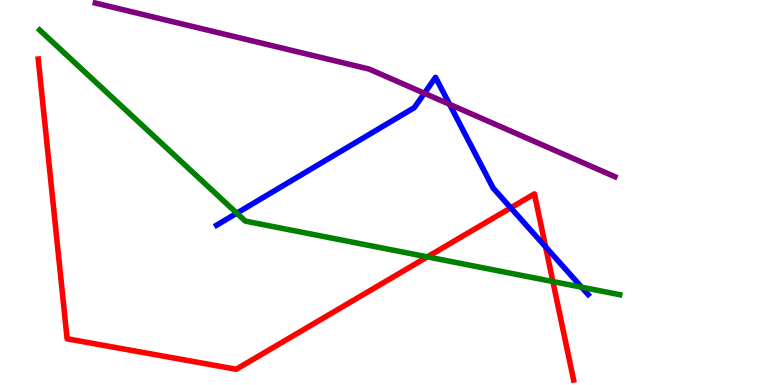[{'lines': ['blue', 'red'], 'intersections': [{'x': 6.59, 'y': 4.6}, {'x': 7.04, 'y': 3.59}]}, {'lines': ['green', 'red'], 'intersections': [{'x': 5.51, 'y': 3.33}, {'x': 7.13, 'y': 2.69}]}, {'lines': ['purple', 'red'], 'intersections': []}, {'lines': ['blue', 'green'], 'intersections': [{'x': 3.06, 'y': 4.46}, {'x': 7.5, 'y': 2.54}]}, {'lines': ['blue', 'purple'], 'intersections': [{'x': 5.48, 'y': 7.58}, {'x': 5.8, 'y': 7.29}]}, {'lines': ['green', 'purple'], 'intersections': []}]